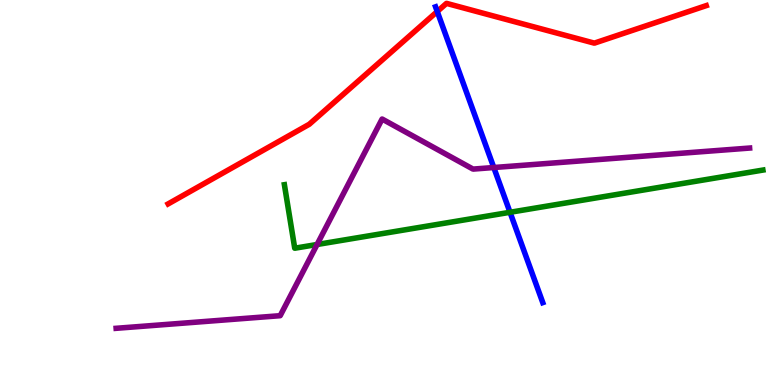[{'lines': ['blue', 'red'], 'intersections': [{'x': 5.64, 'y': 9.7}]}, {'lines': ['green', 'red'], 'intersections': []}, {'lines': ['purple', 'red'], 'intersections': []}, {'lines': ['blue', 'green'], 'intersections': [{'x': 6.58, 'y': 4.49}]}, {'lines': ['blue', 'purple'], 'intersections': [{'x': 6.37, 'y': 5.65}]}, {'lines': ['green', 'purple'], 'intersections': [{'x': 4.09, 'y': 3.65}]}]